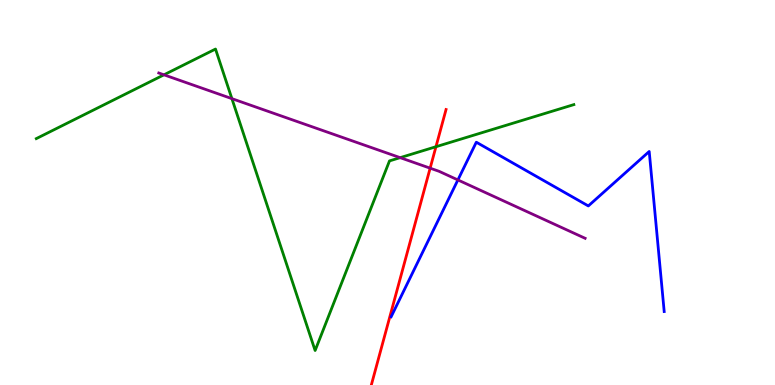[{'lines': ['blue', 'red'], 'intersections': []}, {'lines': ['green', 'red'], 'intersections': [{'x': 5.63, 'y': 6.19}]}, {'lines': ['purple', 'red'], 'intersections': [{'x': 5.55, 'y': 5.63}]}, {'lines': ['blue', 'green'], 'intersections': []}, {'lines': ['blue', 'purple'], 'intersections': [{'x': 5.91, 'y': 5.33}]}, {'lines': ['green', 'purple'], 'intersections': [{'x': 2.12, 'y': 8.06}, {'x': 2.99, 'y': 7.44}, {'x': 5.16, 'y': 5.91}]}]